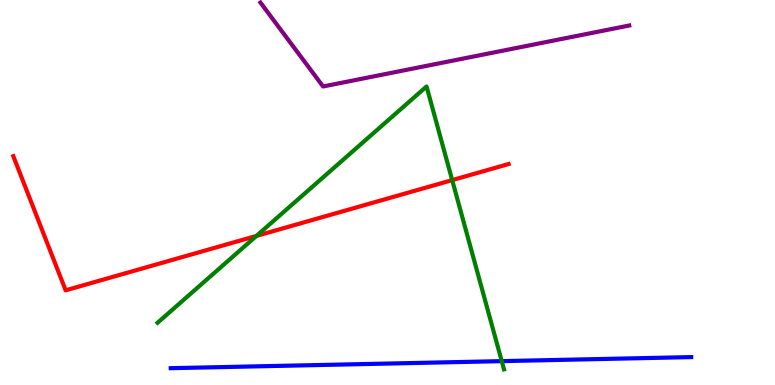[{'lines': ['blue', 'red'], 'intersections': []}, {'lines': ['green', 'red'], 'intersections': [{'x': 3.31, 'y': 3.87}, {'x': 5.83, 'y': 5.32}]}, {'lines': ['purple', 'red'], 'intersections': []}, {'lines': ['blue', 'green'], 'intersections': [{'x': 6.47, 'y': 0.62}]}, {'lines': ['blue', 'purple'], 'intersections': []}, {'lines': ['green', 'purple'], 'intersections': []}]